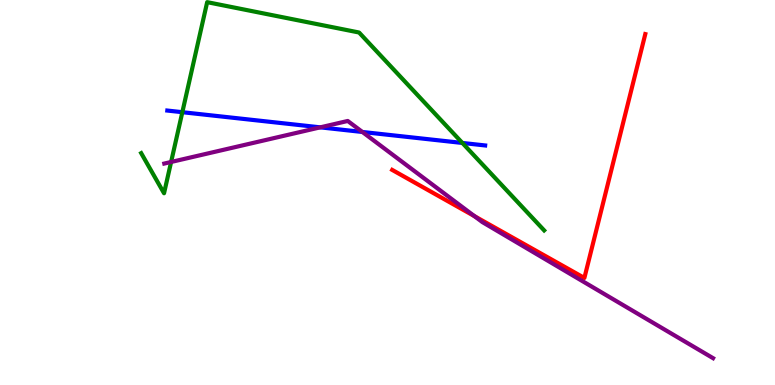[{'lines': ['blue', 'red'], 'intersections': []}, {'lines': ['green', 'red'], 'intersections': []}, {'lines': ['purple', 'red'], 'intersections': [{'x': 6.12, 'y': 4.39}]}, {'lines': ['blue', 'green'], 'intersections': [{'x': 2.35, 'y': 7.09}, {'x': 5.97, 'y': 6.29}]}, {'lines': ['blue', 'purple'], 'intersections': [{'x': 4.13, 'y': 6.69}, {'x': 4.68, 'y': 6.57}]}, {'lines': ['green', 'purple'], 'intersections': [{'x': 2.21, 'y': 5.79}]}]